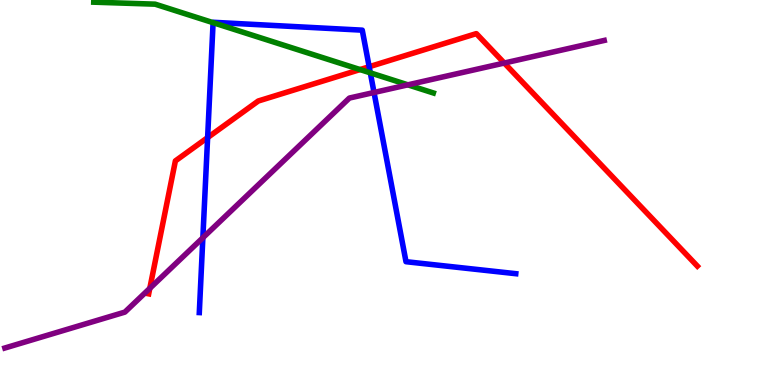[{'lines': ['blue', 'red'], 'intersections': [{'x': 2.68, 'y': 6.43}, {'x': 4.76, 'y': 8.27}]}, {'lines': ['green', 'red'], 'intersections': [{'x': 4.65, 'y': 8.19}]}, {'lines': ['purple', 'red'], 'intersections': [{'x': 1.93, 'y': 2.51}, {'x': 6.51, 'y': 8.36}]}, {'lines': ['blue', 'green'], 'intersections': [{'x': 2.75, 'y': 9.41}, {'x': 4.78, 'y': 8.11}]}, {'lines': ['blue', 'purple'], 'intersections': [{'x': 2.62, 'y': 3.82}, {'x': 4.83, 'y': 7.6}]}, {'lines': ['green', 'purple'], 'intersections': [{'x': 5.26, 'y': 7.8}]}]